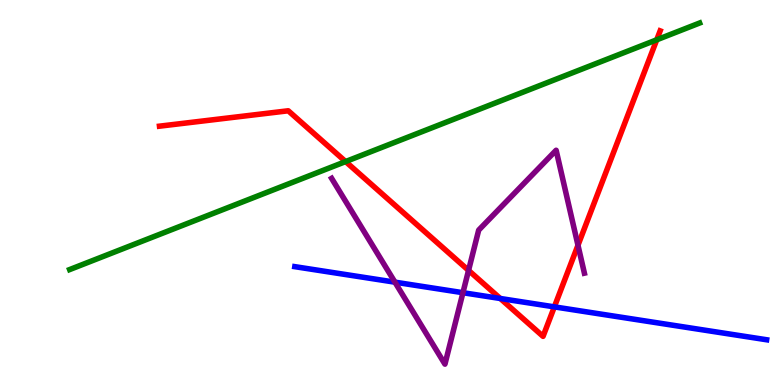[{'lines': ['blue', 'red'], 'intersections': [{'x': 6.46, 'y': 2.25}, {'x': 7.15, 'y': 2.03}]}, {'lines': ['green', 'red'], 'intersections': [{'x': 4.46, 'y': 5.8}, {'x': 8.47, 'y': 8.97}]}, {'lines': ['purple', 'red'], 'intersections': [{'x': 6.05, 'y': 2.98}, {'x': 7.46, 'y': 3.63}]}, {'lines': ['blue', 'green'], 'intersections': []}, {'lines': ['blue', 'purple'], 'intersections': [{'x': 5.1, 'y': 2.67}, {'x': 5.97, 'y': 2.4}]}, {'lines': ['green', 'purple'], 'intersections': []}]